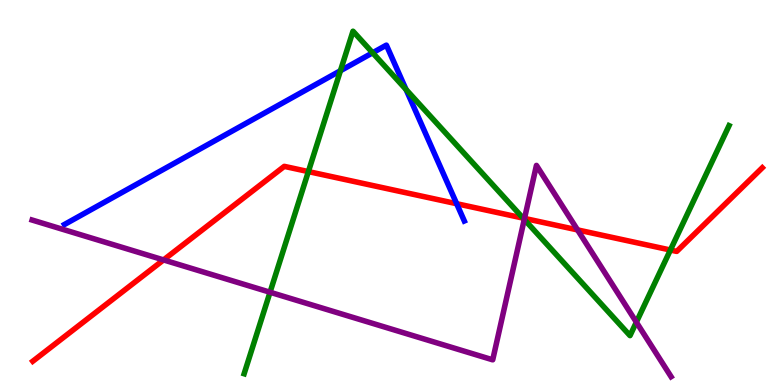[{'lines': ['blue', 'red'], 'intersections': [{'x': 5.89, 'y': 4.71}]}, {'lines': ['green', 'red'], 'intersections': [{'x': 3.98, 'y': 5.54}, {'x': 6.75, 'y': 4.34}, {'x': 8.65, 'y': 3.51}]}, {'lines': ['purple', 'red'], 'intersections': [{'x': 2.11, 'y': 3.25}, {'x': 6.77, 'y': 4.33}, {'x': 7.45, 'y': 4.03}]}, {'lines': ['blue', 'green'], 'intersections': [{'x': 4.39, 'y': 8.16}, {'x': 4.81, 'y': 8.63}, {'x': 5.24, 'y': 7.67}]}, {'lines': ['blue', 'purple'], 'intersections': []}, {'lines': ['green', 'purple'], 'intersections': [{'x': 3.48, 'y': 2.41}, {'x': 6.76, 'y': 4.3}, {'x': 8.21, 'y': 1.63}]}]